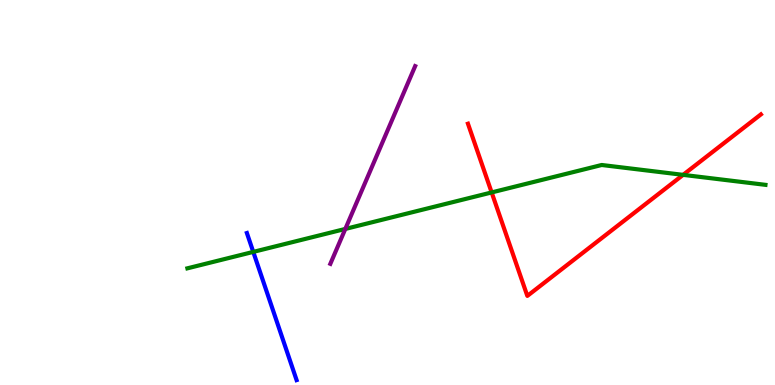[{'lines': ['blue', 'red'], 'intersections': []}, {'lines': ['green', 'red'], 'intersections': [{'x': 6.34, 'y': 5.0}, {'x': 8.81, 'y': 5.46}]}, {'lines': ['purple', 'red'], 'intersections': []}, {'lines': ['blue', 'green'], 'intersections': [{'x': 3.27, 'y': 3.46}]}, {'lines': ['blue', 'purple'], 'intersections': []}, {'lines': ['green', 'purple'], 'intersections': [{'x': 4.46, 'y': 4.05}]}]